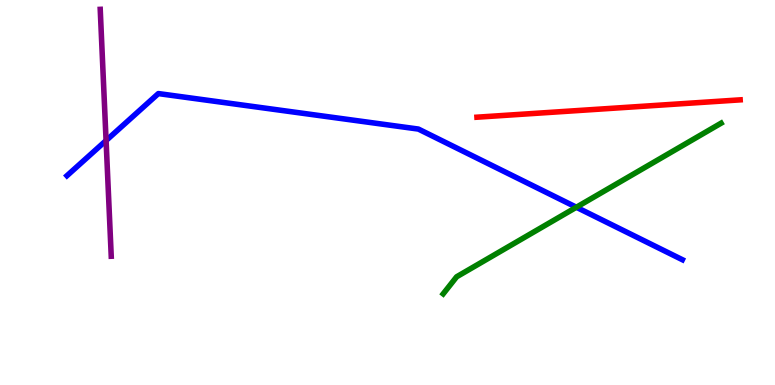[{'lines': ['blue', 'red'], 'intersections': []}, {'lines': ['green', 'red'], 'intersections': []}, {'lines': ['purple', 'red'], 'intersections': []}, {'lines': ['blue', 'green'], 'intersections': [{'x': 7.44, 'y': 4.62}]}, {'lines': ['blue', 'purple'], 'intersections': [{'x': 1.37, 'y': 6.35}]}, {'lines': ['green', 'purple'], 'intersections': []}]